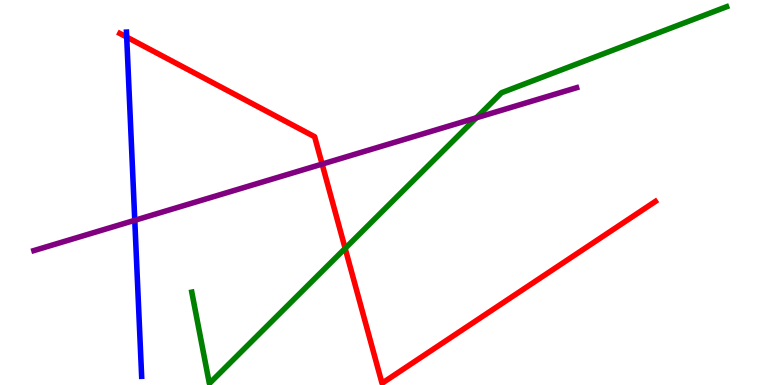[{'lines': ['blue', 'red'], 'intersections': [{'x': 1.63, 'y': 9.04}]}, {'lines': ['green', 'red'], 'intersections': [{'x': 4.45, 'y': 3.55}]}, {'lines': ['purple', 'red'], 'intersections': [{'x': 4.16, 'y': 5.74}]}, {'lines': ['blue', 'green'], 'intersections': []}, {'lines': ['blue', 'purple'], 'intersections': [{'x': 1.74, 'y': 4.28}]}, {'lines': ['green', 'purple'], 'intersections': [{'x': 6.15, 'y': 6.94}]}]